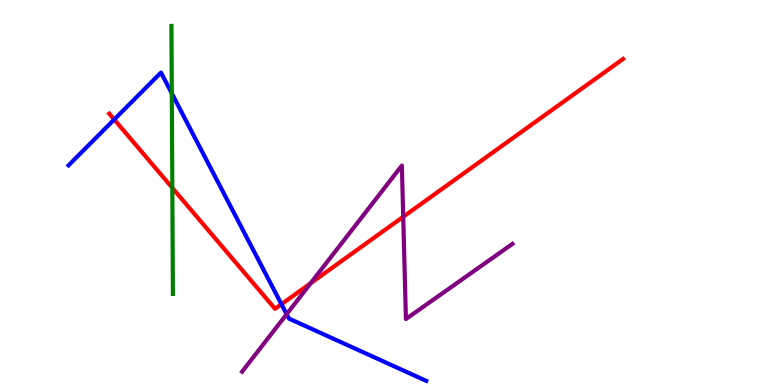[{'lines': ['blue', 'red'], 'intersections': [{'x': 1.47, 'y': 6.9}, {'x': 3.63, 'y': 2.1}]}, {'lines': ['green', 'red'], 'intersections': [{'x': 2.22, 'y': 5.12}]}, {'lines': ['purple', 'red'], 'intersections': [{'x': 4.01, 'y': 2.64}, {'x': 5.2, 'y': 4.37}]}, {'lines': ['blue', 'green'], 'intersections': [{'x': 2.22, 'y': 7.58}]}, {'lines': ['blue', 'purple'], 'intersections': [{'x': 3.7, 'y': 1.84}]}, {'lines': ['green', 'purple'], 'intersections': []}]